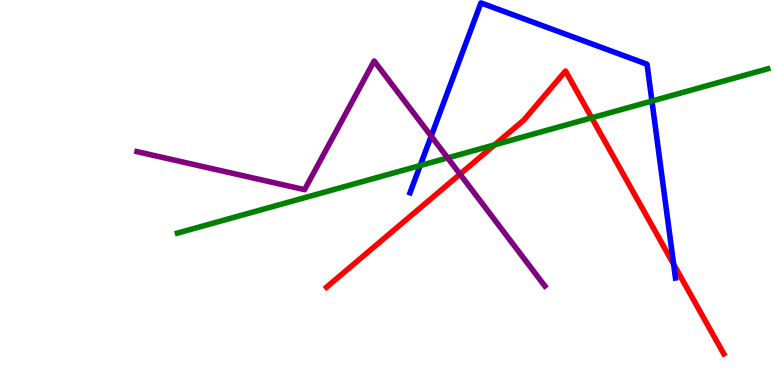[{'lines': ['blue', 'red'], 'intersections': [{'x': 8.69, 'y': 3.14}]}, {'lines': ['green', 'red'], 'intersections': [{'x': 6.38, 'y': 6.24}, {'x': 7.63, 'y': 6.94}]}, {'lines': ['purple', 'red'], 'intersections': [{'x': 5.94, 'y': 5.48}]}, {'lines': ['blue', 'green'], 'intersections': [{'x': 5.42, 'y': 5.7}, {'x': 8.41, 'y': 7.38}]}, {'lines': ['blue', 'purple'], 'intersections': [{'x': 5.56, 'y': 6.46}]}, {'lines': ['green', 'purple'], 'intersections': [{'x': 5.78, 'y': 5.9}]}]